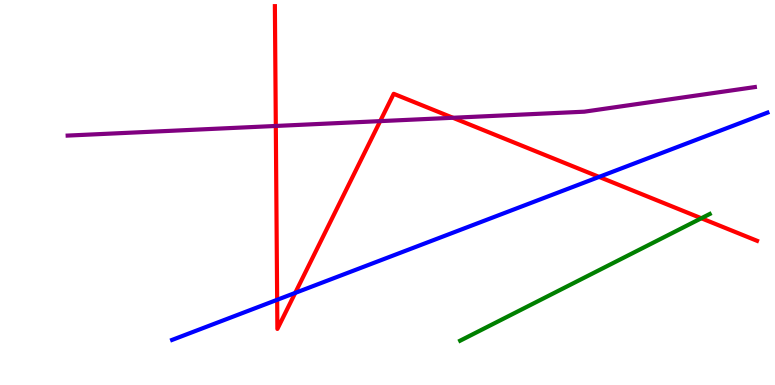[{'lines': ['blue', 'red'], 'intersections': [{'x': 3.58, 'y': 2.21}, {'x': 3.81, 'y': 2.39}, {'x': 7.73, 'y': 5.41}]}, {'lines': ['green', 'red'], 'intersections': [{'x': 9.05, 'y': 4.33}]}, {'lines': ['purple', 'red'], 'intersections': [{'x': 3.56, 'y': 6.73}, {'x': 4.91, 'y': 6.85}, {'x': 5.84, 'y': 6.94}]}, {'lines': ['blue', 'green'], 'intersections': []}, {'lines': ['blue', 'purple'], 'intersections': []}, {'lines': ['green', 'purple'], 'intersections': []}]